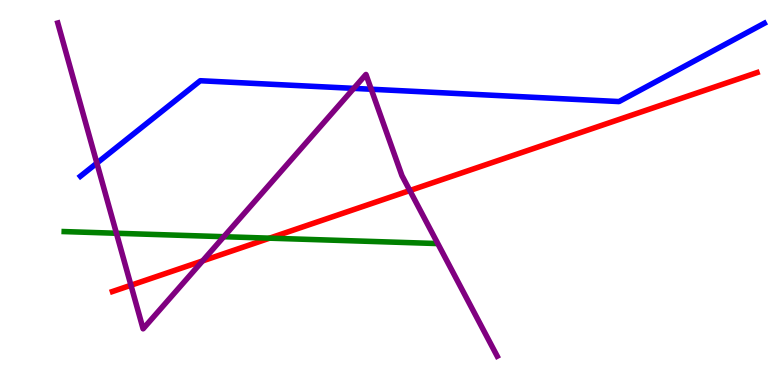[{'lines': ['blue', 'red'], 'intersections': []}, {'lines': ['green', 'red'], 'intersections': [{'x': 3.48, 'y': 3.81}]}, {'lines': ['purple', 'red'], 'intersections': [{'x': 1.69, 'y': 2.59}, {'x': 2.61, 'y': 3.22}, {'x': 5.29, 'y': 5.05}]}, {'lines': ['blue', 'green'], 'intersections': []}, {'lines': ['blue', 'purple'], 'intersections': [{'x': 1.25, 'y': 5.76}, {'x': 4.56, 'y': 7.7}, {'x': 4.79, 'y': 7.68}]}, {'lines': ['green', 'purple'], 'intersections': [{'x': 1.5, 'y': 3.94}, {'x': 2.89, 'y': 3.85}]}]